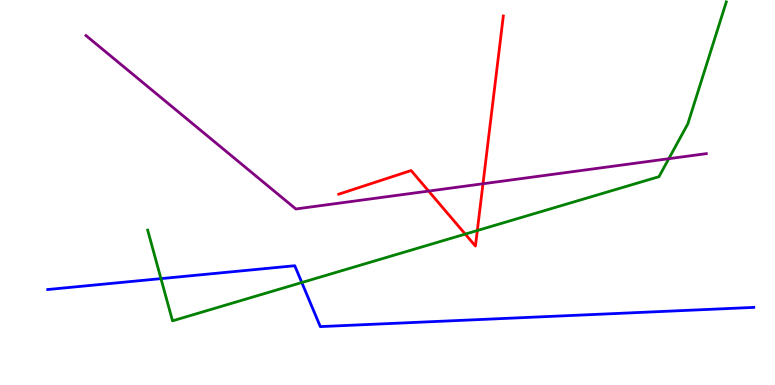[{'lines': ['blue', 'red'], 'intersections': []}, {'lines': ['green', 'red'], 'intersections': [{'x': 6.0, 'y': 3.92}, {'x': 6.16, 'y': 4.01}]}, {'lines': ['purple', 'red'], 'intersections': [{'x': 5.53, 'y': 5.04}, {'x': 6.23, 'y': 5.23}]}, {'lines': ['blue', 'green'], 'intersections': [{'x': 2.08, 'y': 2.76}, {'x': 3.89, 'y': 2.66}]}, {'lines': ['blue', 'purple'], 'intersections': []}, {'lines': ['green', 'purple'], 'intersections': [{'x': 8.63, 'y': 5.88}]}]